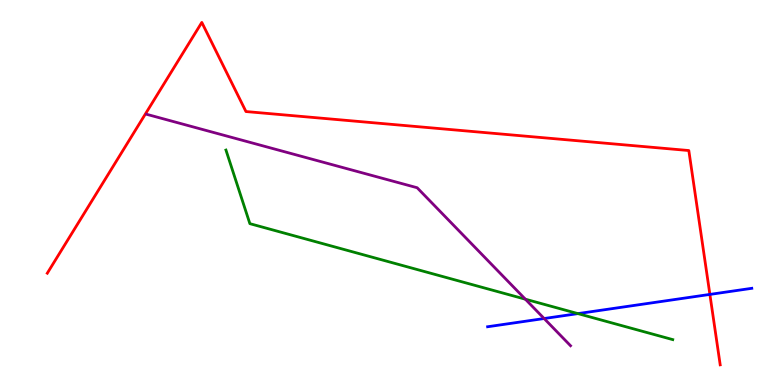[{'lines': ['blue', 'red'], 'intersections': [{'x': 9.16, 'y': 2.35}]}, {'lines': ['green', 'red'], 'intersections': []}, {'lines': ['purple', 'red'], 'intersections': []}, {'lines': ['blue', 'green'], 'intersections': [{'x': 7.46, 'y': 1.85}]}, {'lines': ['blue', 'purple'], 'intersections': [{'x': 7.02, 'y': 1.73}]}, {'lines': ['green', 'purple'], 'intersections': [{'x': 6.78, 'y': 2.23}]}]